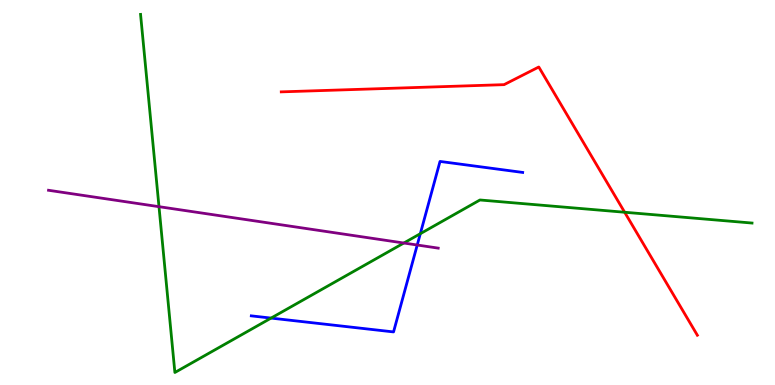[{'lines': ['blue', 'red'], 'intersections': []}, {'lines': ['green', 'red'], 'intersections': [{'x': 8.06, 'y': 4.49}]}, {'lines': ['purple', 'red'], 'intersections': []}, {'lines': ['blue', 'green'], 'intersections': [{'x': 3.5, 'y': 1.74}, {'x': 5.42, 'y': 3.93}]}, {'lines': ['blue', 'purple'], 'intersections': [{'x': 5.38, 'y': 3.64}]}, {'lines': ['green', 'purple'], 'intersections': [{'x': 2.05, 'y': 4.63}, {'x': 5.21, 'y': 3.69}]}]